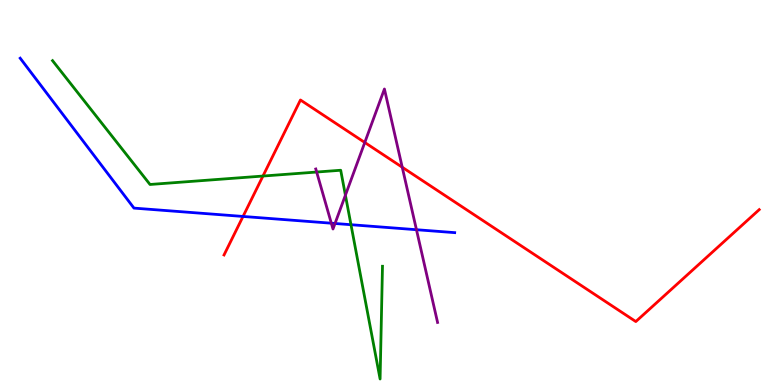[{'lines': ['blue', 'red'], 'intersections': [{'x': 3.14, 'y': 4.38}]}, {'lines': ['green', 'red'], 'intersections': [{'x': 3.39, 'y': 5.43}]}, {'lines': ['purple', 'red'], 'intersections': [{'x': 4.71, 'y': 6.3}, {'x': 5.19, 'y': 5.66}]}, {'lines': ['blue', 'green'], 'intersections': [{'x': 4.53, 'y': 4.16}]}, {'lines': ['blue', 'purple'], 'intersections': [{'x': 4.28, 'y': 4.2}, {'x': 4.32, 'y': 4.2}, {'x': 5.37, 'y': 4.03}]}, {'lines': ['green', 'purple'], 'intersections': [{'x': 4.09, 'y': 5.53}, {'x': 4.46, 'y': 4.93}]}]